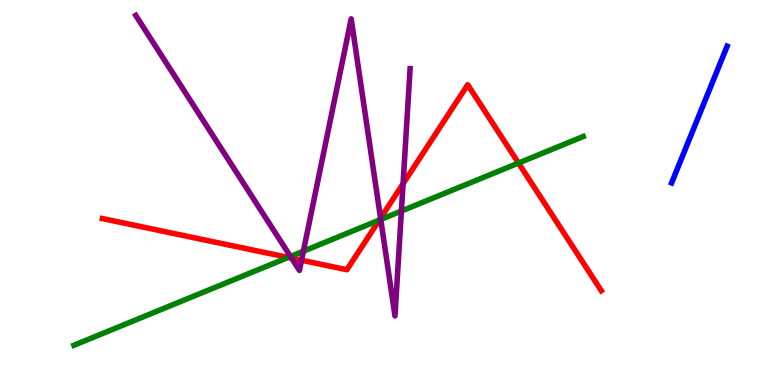[{'lines': ['blue', 'red'], 'intersections': []}, {'lines': ['green', 'red'], 'intersections': [{'x': 3.72, 'y': 3.31}, {'x': 4.89, 'y': 4.28}, {'x': 6.69, 'y': 5.76}]}, {'lines': ['purple', 'red'], 'intersections': [{'x': 3.76, 'y': 3.29}, {'x': 3.89, 'y': 3.24}, {'x': 4.91, 'y': 4.33}, {'x': 5.2, 'y': 5.23}]}, {'lines': ['blue', 'green'], 'intersections': []}, {'lines': ['blue', 'purple'], 'intersections': []}, {'lines': ['green', 'purple'], 'intersections': [{'x': 3.75, 'y': 3.34}, {'x': 3.91, 'y': 3.48}, {'x': 4.91, 'y': 4.3}, {'x': 5.18, 'y': 4.52}]}]